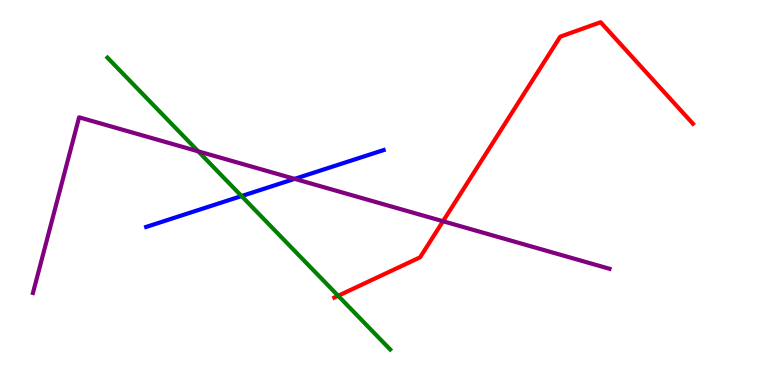[{'lines': ['blue', 'red'], 'intersections': []}, {'lines': ['green', 'red'], 'intersections': [{'x': 4.36, 'y': 2.32}]}, {'lines': ['purple', 'red'], 'intersections': [{'x': 5.72, 'y': 4.25}]}, {'lines': ['blue', 'green'], 'intersections': [{'x': 3.12, 'y': 4.91}]}, {'lines': ['blue', 'purple'], 'intersections': [{'x': 3.8, 'y': 5.35}]}, {'lines': ['green', 'purple'], 'intersections': [{'x': 2.56, 'y': 6.07}]}]